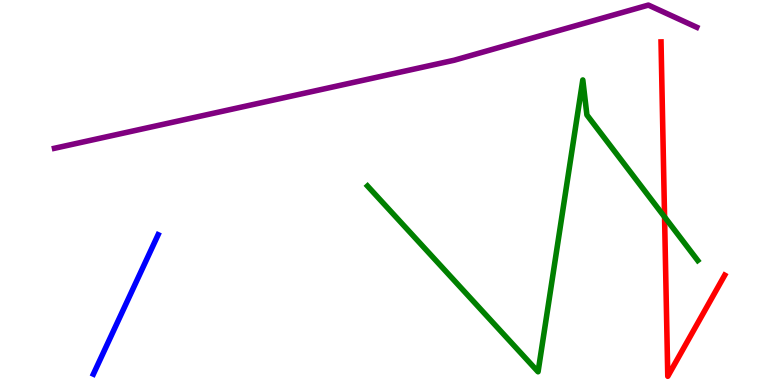[{'lines': ['blue', 'red'], 'intersections': []}, {'lines': ['green', 'red'], 'intersections': [{'x': 8.57, 'y': 4.37}]}, {'lines': ['purple', 'red'], 'intersections': []}, {'lines': ['blue', 'green'], 'intersections': []}, {'lines': ['blue', 'purple'], 'intersections': []}, {'lines': ['green', 'purple'], 'intersections': []}]